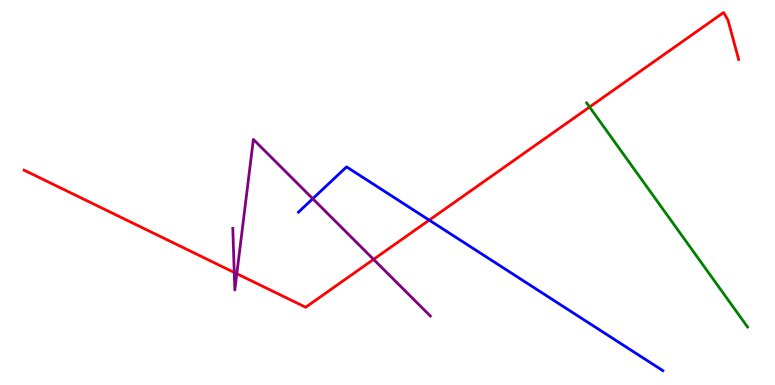[{'lines': ['blue', 'red'], 'intersections': [{'x': 5.54, 'y': 4.28}]}, {'lines': ['green', 'red'], 'intersections': [{'x': 7.61, 'y': 7.22}]}, {'lines': ['purple', 'red'], 'intersections': [{'x': 3.02, 'y': 2.92}, {'x': 3.06, 'y': 2.89}, {'x': 4.82, 'y': 3.26}]}, {'lines': ['blue', 'green'], 'intersections': []}, {'lines': ['blue', 'purple'], 'intersections': [{'x': 4.04, 'y': 4.84}]}, {'lines': ['green', 'purple'], 'intersections': []}]